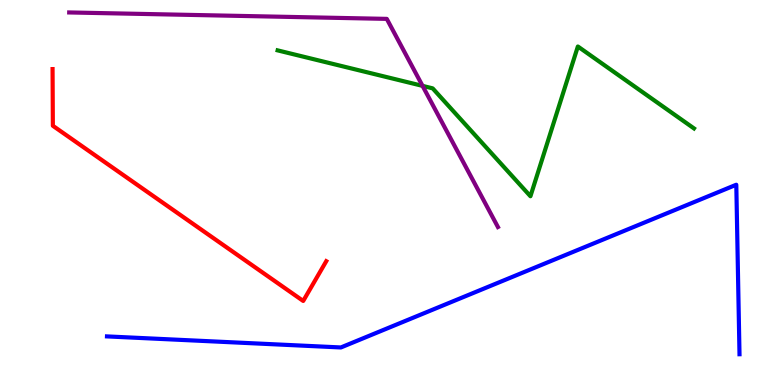[{'lines': ['blue', 'red'], 'intersections': []}, {'lines': ['green', 'red'], 'intersections': []}, {'lines': ['purple', 'red'], 'intersections': []}, {'lines': ['blue', 'green'], 'intersections': []}, {'lines': ['blue', 'purple'], 'intersections': []}, {'lines': ['green', 'purple'], 'intersections': [{'x': 5.45, 'y': 7.77}]}]